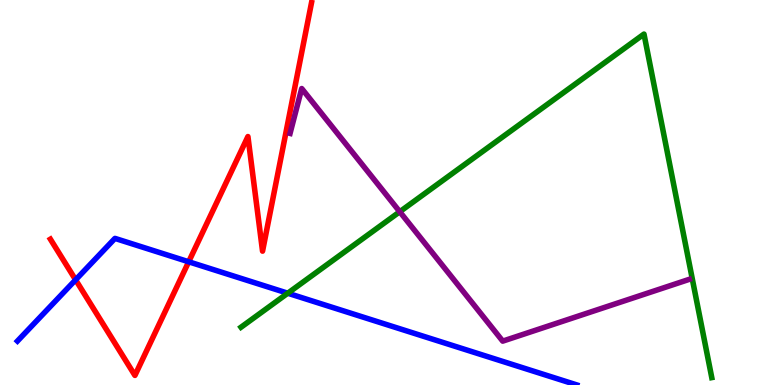[{'lines': ['blue', 'red'], 'intersections': [{'x': 0.976, 'y': 2.73}, {'x': 2.43, 'y': 3.2}]}, {'lines': ['green', 'red'], 'intersections': []}, {'lines': ['purple', 'red'], 'intersections': []}, {'lines': ['blue', 'green'], 'intersections': [{'x': 3.71, 'y': 2.38}]}, {'lines': ['blue', 'purple'], 'intersections': []}, {'lines': ['green', 'purple'], 'intersections': [{'x': 5.16, 'y': 4.5}]}]